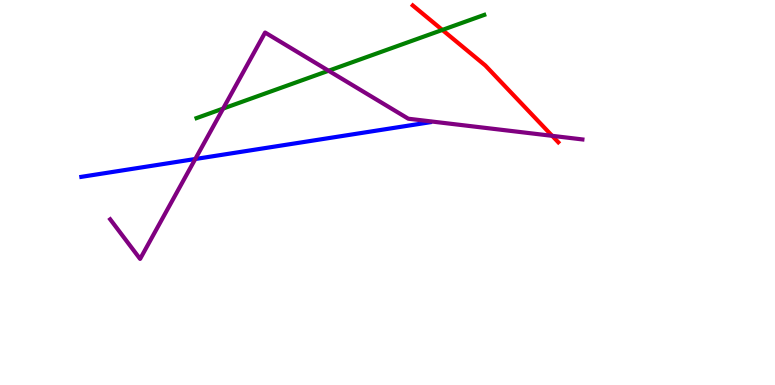[{'lines': ['blue', 'red'], 'intersections': []}, {'lines': ['green', 'red'], 'intersections': [{'x': 5.71, 'y': 9.22}]}, {'lines': ['purple', 'red'], 'intersections': [{'x': 7.12, 'y': 6.47}]}, {'lines': ['blue', 'green'], 'intersections': []}, {'lines': ['blue', 'purple'], 'intersections': [{'x': 2.52, 'y': 5.87}]}, {'lines': ['green', 'purple'], 'intersections': [{'x': 2.88, 'y': 7.18}, {'x': 4.24, 'y': 8.16}]}]